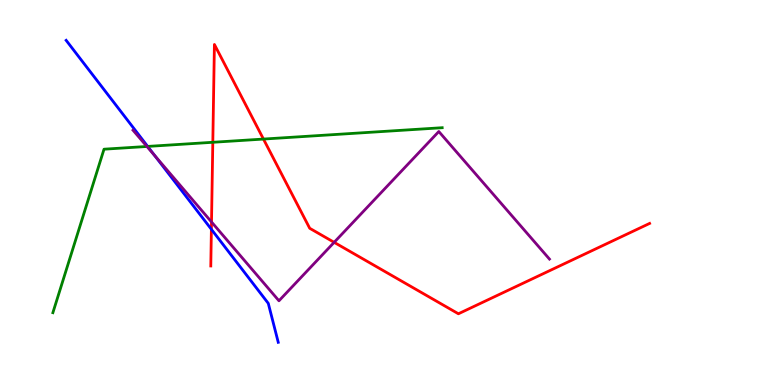[{'lines': ['blue', 'red'], 'intersections': [{'x': 2.73, 'y': 4.04}]}, {'lines': ['green', 'red'], 'intersections': [{'x': 2.75, 'y': 6.3}, {'x': 3.4, 'y': 6.39}]}, {'lines': ['purple', 'red'], 'intersections': [{'x': 2.73, 'y': 4.23}, {'x': 4.31, 'y': 3.71}]}, {'lines': ['blue', 'green'], 'intersections': [{'x': 1.91, 'y': 6.2}]}, {'lines': ['blue', 'purple'], 'intersections': [{'x': 2.0, 'y': 5.96}]}, {'lines': ['green', 'purple'], 'intersections': [{'x': 1.9, 'y': 6.2}]}]